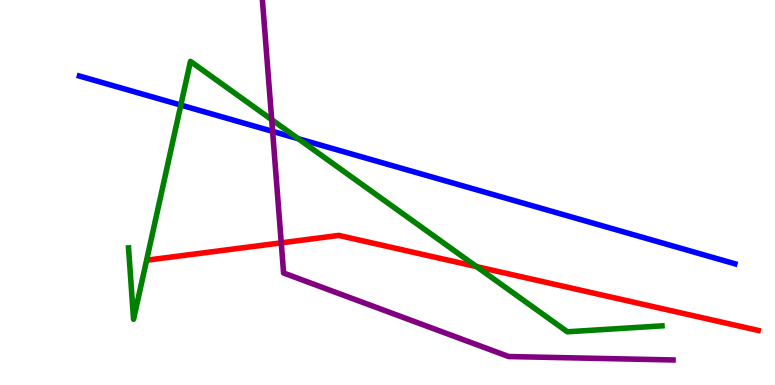[{'lines': ['blue', 'red'], 'intersections': []}, {'lines': ['green', 'red'], 'intersections': [{'x': 6.15, 'y': 3.08}]}, {'lines': ['purple', 'red'], 'intersections': [{'x': 3.63, 'y': 3.69}]}, {'lines': ['blue', 'green'], 'intersections': [{'x': 2.33, 'y': 7.27}, {'x': 3.85, 'y': 6.4}]}, {'lines': ['blue', 'purple'], 'intersections': [{'x': 3.52, 'y': 6.59}]}, {'lines': ['green', 'purple'], 'intersections': [{'x': 3.51, 'y': 6.89}]}]